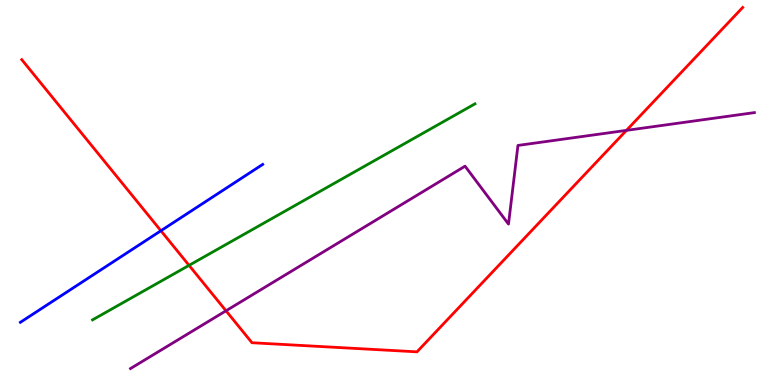[{'lines': ['blue', 'red'], 'intersections': [{'x': 2.08, 'y': 4.01}]}, {'lines': ['green', 'red'], 'intersections': [{'x': 2.44, 'y': 3.11}]}, {'lines': ['purple', 'red'], 'intersections': [{'x': 2.92, 'y': 1.93}, {'x': 8.08, 'y': 6.61}]}, {'lines': ['blue', 'green'], 'intersections': []}, {'lines': ['blue', 'purple'], 'intersections': []}, {'lines': ['green', 'purple'], 'intersections': []}]